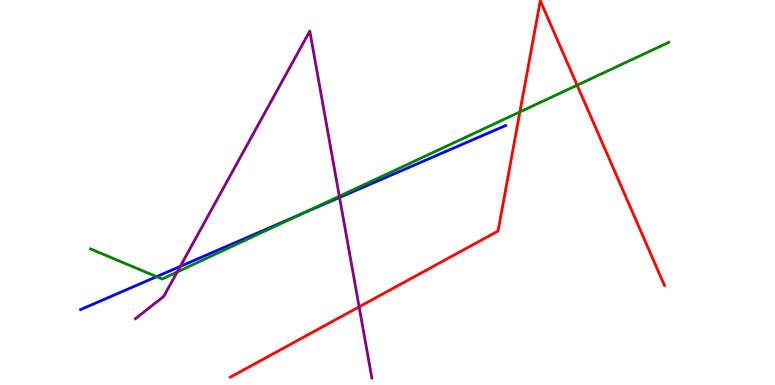[{'lines': ['blue', 'red'], 'intersections': []}, {'lines': ['green', 'red'], 'intersections': [{'x': 6.71, 'y': 7.09}, {'x': 7.45, 'y': 7.79}]}, {'lines': ['purple', 'red'], 'intersections': [{'x': 4.63, 'y': 2.03}]}, {'lines': ['blue', 'green'], 'intersections': [{'x': 2.02, 'y': 2.81}, {'x': 3.89, 'y': 4.45}]}, {'lines': ['blue', 'purple'], 'intersections': [{'x': 2.33, 'y': 3.08}, {'x': 4.38, 'y': 4.87}]}, {'lines': ['green', 'purple'], 'intersections': [{'x': 2.29, 'y': 2.93}, {'x': 4.38, 'y': 4.9}]}]